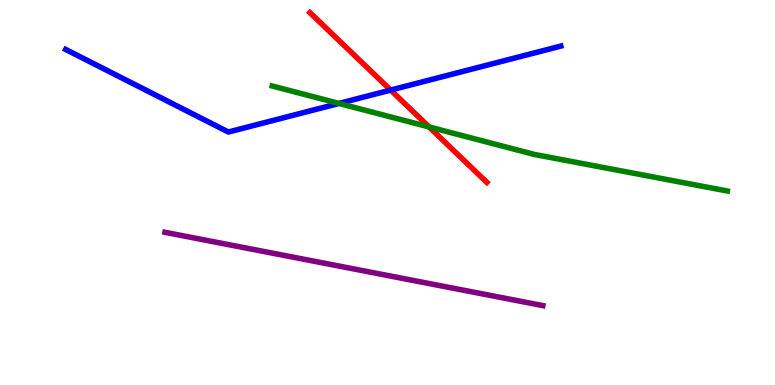[{'lines': ['blue', 'red'], 'intersections': [{'x': 5.04, 'y': 7.66}]}, {'lines': ['green', 'red'], 'intersections': [{'x': 5.54, 'y': 6.7}]}, {'lines': ['purple', 'red'], 'intersections': []}, {'lines': ['blue', 'green'], 'intersections': [{'x': 4.37, 'y': 7.31}]}, {'lines': ['blue', 'purple'], 'intersections': []}, {'lines': ['green', 'purple'], 'intersections': []}]